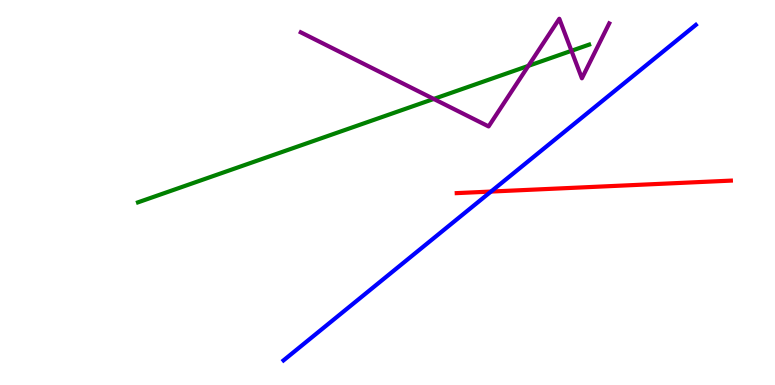[{'lines': ['blue', 'red'], 'intersections': [{'x': 6.34, 'y': 5.02}]}, {'lines': ['green', 'red'], 'intersections': []}, {'lines': ['purple', 'red'], 'intersections': []}, {'lines': ['blue', 'green'], 'intersections': []}, {'lines': ['blue', 'purple'], 'intersections': []}, {'lines': ['green', 'purple'], 'intersections': [{'x': 5.6, 'y': 7.43}, {'x': 6.82, 'y': 8.29}, {'x': 7.37, 'y': 8.68}]}]